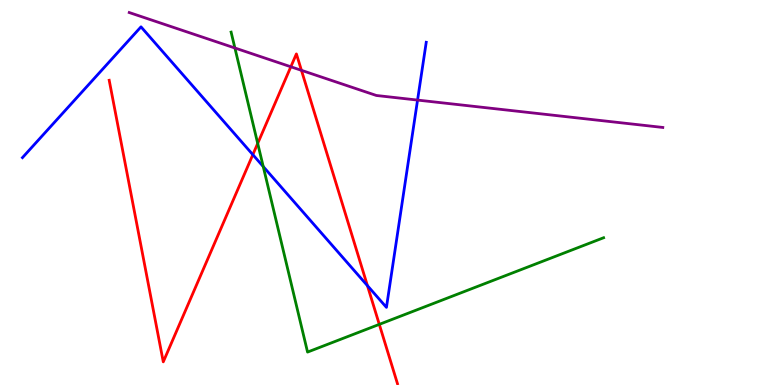[{'lines': ['blue', 'red'], 'intersections': [{'x': 3.26, 'y': 5.98}, {'x': 4.74, 'y': 2.58}]}, {'lines': ['green', 'red'], 'intersections': [{'x': 3.33, 'y': 6.27}, {'x': 4.89, 'y': 1.57}]}, {'lines': ['purple', 'red'], 'intersections': [{'x': 3.75, 'y': 8.27}, {'x': 3.89, 'y': 8.17}]}, {'lines': ['blue', 'green'], 'intersections': [{'x': 3.4, 'y': 5.67}]}, {'lines': ['blue', 'purple'], 'intersections': [{'x': 5.39, 'y': 7.4}]}, {'lines': ['green', 'purple'], 'intersections': [{'x': 3.03, 'y': 8.75}]}]